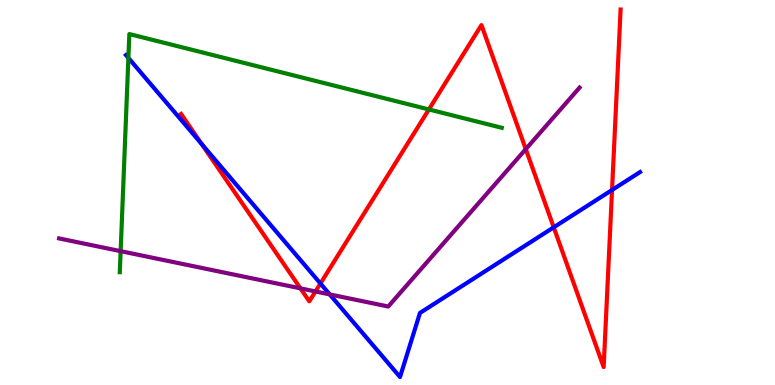[{'lines': ['blue', 'red'], 'intersections': [{'x': 2.6, 'y': 6.26}, {'x': 4.13, 'y': 2.64}, {'x': 7.14, 'y': 4.1}, {'x': 7.9, 'y': 5.07}]}, {'lines': ['green', 'red'], 'intersections': [{'x': 5.53, 'y': 7.16}]}, {'lines': ['purple', 'red'], 'intersections': [{'x': 3.88, 'y': 2.51}, {'x': 4.07, 'y': 2.43}, {'x': 6.78, 'y': 6.13}]}, {'lines': ['blue', 'green'], 'intersections': [{'x': 1.66, 'y': 8.5}]}, {'lines': ['blue', 'purple'], 'intersections': [{'x': 4.25, 'y': 2.35}]}, {'lines': ['green', 'purple'], 'intersections': [{'x': 1.56, 'y': 3.48}]}]